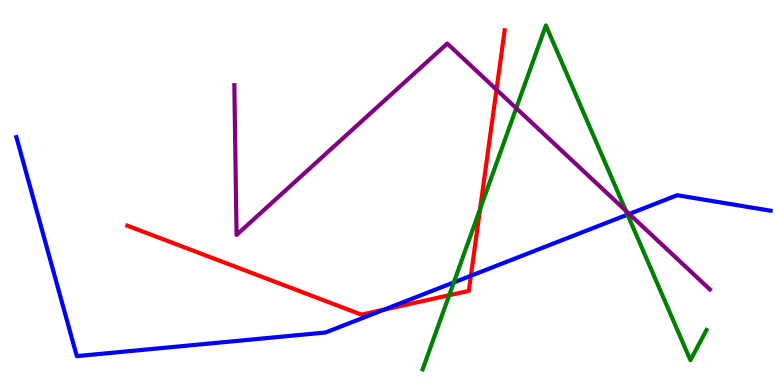[{'lines': ['blue', 'red'], 'intersections': [{'x': 4.96, 'y': 1.96}, {'x': 6.08, 'y': 2.84}]}, {'lines': ['green', 'red'], 'intersections': [{'x': 5.8, 'y': 2.33}, {'x': 6.19, 'y': 4.57}]}, {'lines': ['purple', 'red'], 'intersections': [{'x': 6.41, 'y': 7.67}]}, {'lines': ['blue', 'green'], 'intersections': [{'x': 5.86, 'y': 2.66}, {'x': 8.1, 'y': 4.43}]}, {'lines': ['blue', 'purple'], 'intersections': [{'x': 8.12, 'y': 4.44}]}, {'lines': ['green', 'purple'], 'intersections': [{'x': 6.66, 'y': 7.19}, {'x': 8.08, 'y': 4.52}]}]